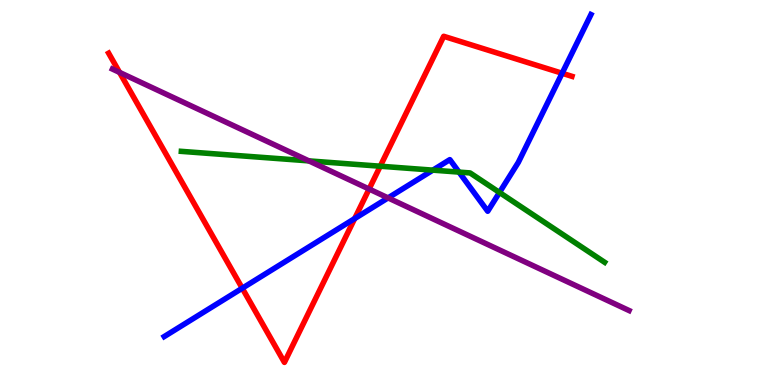[{'lines': ['blue', 'red'], 'intersections': [{'x': 3.13, 'y': 2.51}, {'x': 4.58, 'y': 4.32}, {'x': 7.25, 'y': 8.1}]}, {'lines': ['green', 'red'], 'intersections': [{'x': 4.91, 'y': 5.68}]}, {'lines': ['purple', 'red'], 'intersections': [{'x': 1.54, 'y': 8.12}, {'x': 4.76, 'y': 5.09}]}, {'lines': ['blue', 'green'], 'intersections': [{'x': 5.59, 'y': 5.58}, {'x': 5.92, 'y': 5.53}, {'x': 6.44, 'y': 5.0}]}, {'lines': ['blue', 'purple'], 'intersections': [{'x': 5.01, 'y': 4.86}]}, {'lines': ['green', 'purple'], 'intersections': [{'x': 3.99, 'y': 5.82}]}]